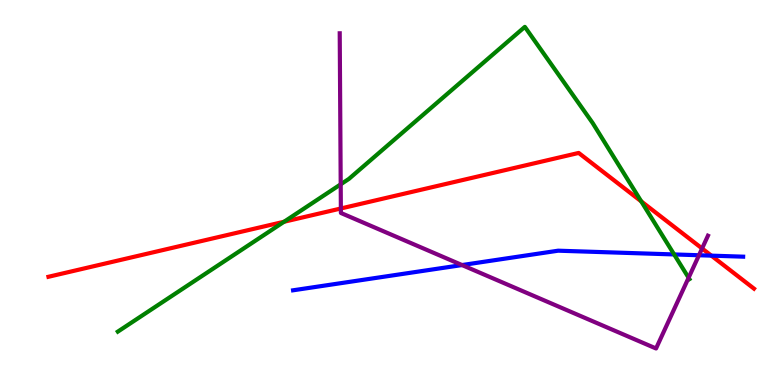[{'lines': ['blue', 'red'], 'intersections': [{'x': 9.18, 'y': 3.36}]}, {'lines': ['green', 'red'], 'intersections': [{'x': 3.67, 'y': 4.24}, {'x': 8.27, 'y': 4.77}]}, {'lines': ['purple', 'red'], 'intersections': [{'x': 4.4, 'y': 4.58}, {'x': 9.06, 'y': 3.55}]}, {'lines': ['blue', 'green'], 'intersections': [{'x': 8.7, 'y': 3.39}]}, {'lines': ['blue', 'purple'], 'intersections': [{'x': 5.96, 'y': 3.12}, {'x': 9.02, 'y': 3.37}]}, {'lines': ['green', 'purple'], 'intersections': [{'x': 4.4, 'y': 5.21}, {'x': 8.89, 'y': 2.79}]}]